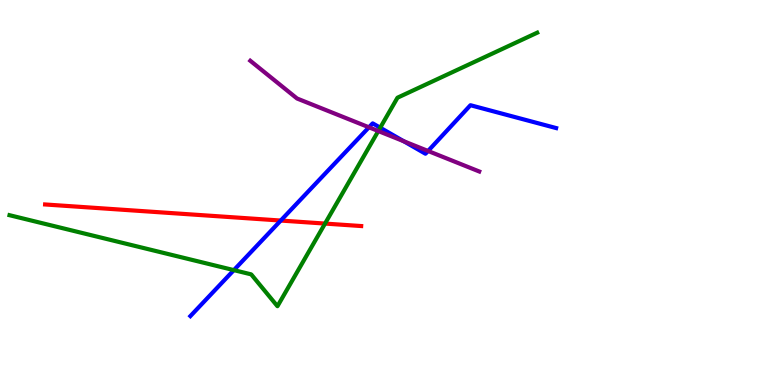[{'lines': ['blue', 'red'], 'intersections': [{'x': 3.62, 'y': 4.27}]}, {'lines': ['green', 'red'], 'intersections': [{'x': 4.19, 'y': 4.19}]}, {'lines': ['purple', 'red'], 'intersections': []}, {'lines': ['blue', 'green'], 'intersections': [{'x': 3.02, 'y': 2.98}, {'x': 4.91, 'y': 6.68}]}, {'lines': ['blue', 'purple'], 'intersections': [{'x': 4.76, 'y': 6.69}, {'x': 5.21, 'y': 6.33}, {'x': 5.52, 'y': 6.08}]}, {'lines': ['green', 'purple'], 'intersections': [{'x': 4.88, 'y': 6.6}]}]